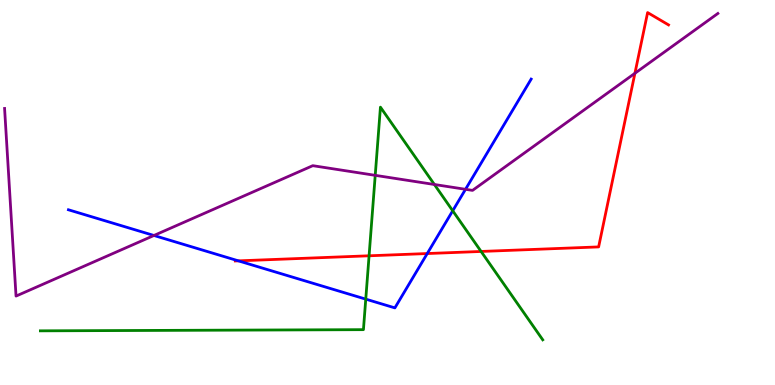[{'lines': ['blue', 'red'], 'intersections': [{'x': 3.08, 'y': 3.22}, {'x': 5.51, 'y': 3.41}]}, {'lines': ['green', 'red'], 'intersections': [{'x': 4.76, 'y': 3.36}, {'x': 6.21, 'y': 3.47}]}, {'lines': ['purple', 'red'], 'intersections': [{'x': 8.19, 'y': 8.1}]}, {'lines': ['blue', 'green'], 'intersections': [{'x': 4.72, 'y': 2.23}, {'x': 5.84, 'y': 4.53}]}, {'lines': ['blue', 'purple'], 'intersections': [{'x': 1.99, 'y': 3.88}, {'x': 6.01, 'y': 5.08}]}, {'lines': ['green', 'purple'], 'intersections': [{'x': 4.84, 'y': 5.45}, {'x': 5.6, 'y': 5.21}]}]